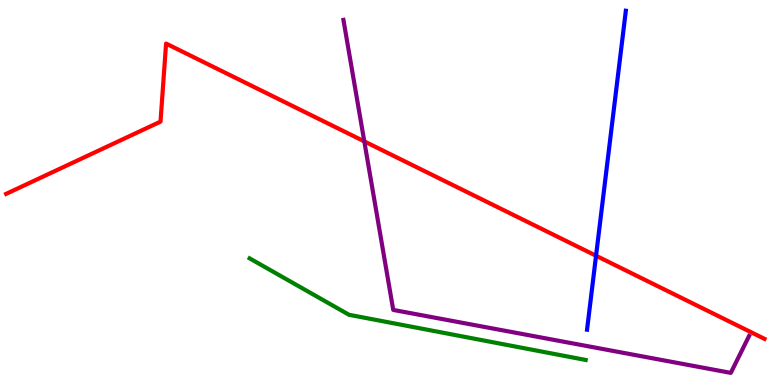[{'lines': ['blue', 'red'], 'intersections': [{'x': 7.69, 'y': 3.36}]}, {'lines': ['green', 'red'], 'intersections': []}, {'lines': ['purple', 'red'], 'intersections': [{'x': 4.7, 'y': 6.33}]}, {'lines': ['blue', 'green'], 'intersections': []}, {'lines': ['blue', 'purple'], 'intersections': []}, {'lines': ['green', 'purple'], 'intersections': []}]